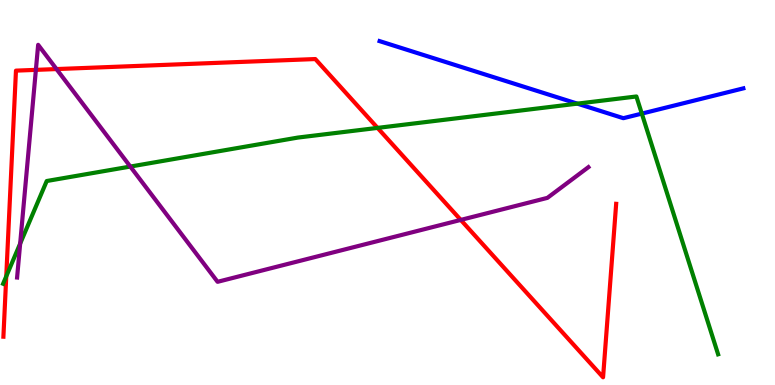[{'lines': ['blue', 'red'], 'intersections': []}, {'lines': ['green', 'red'], 'intersections': [{'x': 0.0807, 'y': 2.82}, {'x': 4.87, 'y': 6.68}]}, {'lines': ['purple', 'red'], 'intersections': [{'x': 0.463, 'y': 8.19}, {'x': 0.729, 'y': 8.21}, {'x': 5.95, 'y': 4.29}]}, {'lines': ['blue', 'green'], 'intersections': [{'x': 7.45, 'y': 7.31}, {'x': 8.28, 'y': 7.05}]}, {'lines': ['blue', 'purple'], 'intersections': []}, {'lines': ['green', 'purple'], 'intersections': [{'x': 0.26, 'y': 3.67}, {'x': 1.68, 'y': 5.67}]}]